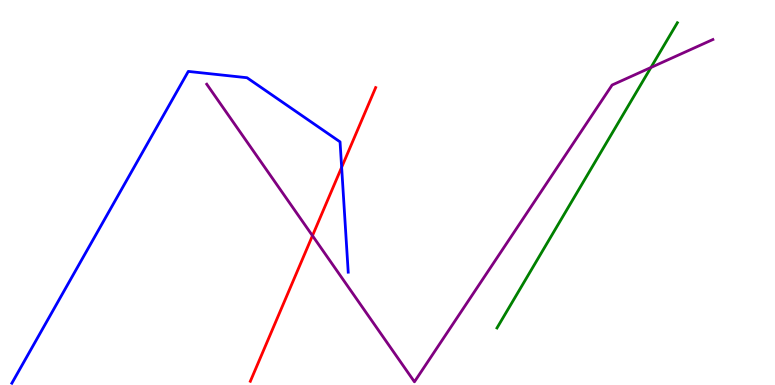[{'lines': ['blue', 'red'], 'intersections': [{'x': 4.41, 'y': 5.65}]}, {'lines': ['green', 'red'], 'intersections': []}, {'lines': ['purple', 'red'], 'intersections': [{'x': 4.03, 'y': 3.88}]}, {'lines': ['blue', 'green'], 'intersections': []}, {'lines': ['blue', 'purple'], 'intersections': []}, {'lines': ['green', 'purple'], 'intersections': [{'x': 8.4, 'y': 8.25}]}]